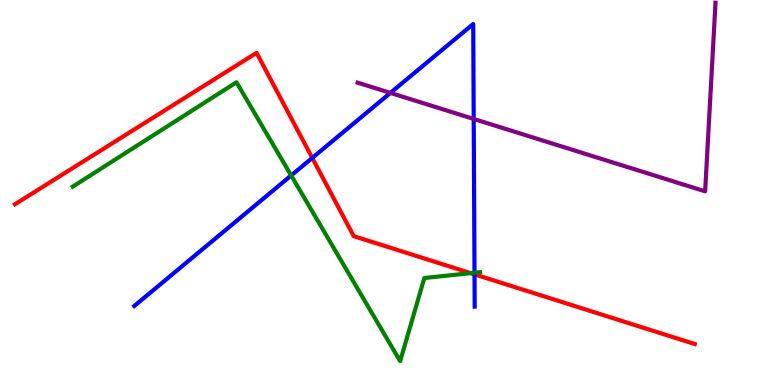[{'lines': ['blue', 'red'], 'intersections': [{'x': 4.03, 'y': 5.9}, {'x': 6.12, 'y': 2.87}]}, {'lines': ['green', 'red'], 'intersections': [{'x': 6.07, 'y': 2.91}]}, {'lines': ['purple', 'red'], 'intersections': []}, {'lines': ['blue', 'green'], 'intersections': [{'x': 3.76, 'y': 5.44}, {'x': 6.12, 'y': 2.92}]}, {'lines': ['blue', 'purple'], 'intersections': [{'x': 5.04, 'y': 7.59}, {'x': 6.11, 'y': 6.91}]}, {'lines': ['green', 'purple'], 'intersections': []}]